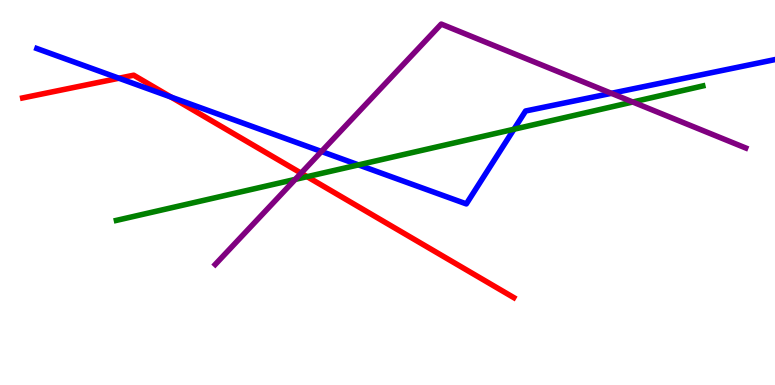[{'lines': ['blue', 'red'], 'intersections': [{'x': 1.53, 'y': 7.97}, {'x': 2.21, 'y': 7.48}]}, {'lines': ['green', 'red'], 'intersections': [{'x': 3.96, 'y': 5.41}]}, {'lines': ['purple', 'red'], 'intersections': [{'x': 3.89, 'y': 5.5}]}, {'lines': ['blue', 'green'], 'intersections': [{'x': 4.63, 'y': 5.72}, {'x': 6.63, 'y': 6.64}]}, {'lines': ['blue', 'purple'], 'intersections': [{'x': 4.15, 'y': 6.07}, {'x': 7.89, 'y': 7.58}]}, {'lines': ['green', 'purple'], 'intersections': [{'x': 3.81, 'y': 5.34}, {'x': 8.16, 'y': 7.35}]}]